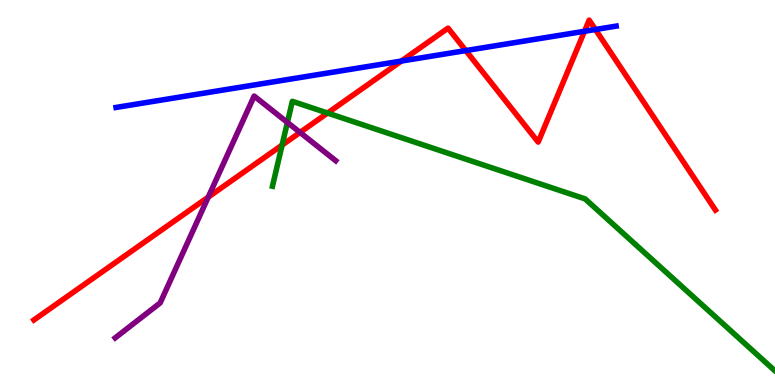[{'lines': ['blue', 'red'], 'intersections': [{'x': 5.18, 'y': 8.41}, {'x': 6.01, 'y': 8.69}, {'x': 7.54, 'y': 9.19}, {'x': 7.68, 'y': 9.23}]}, {'lines': ['green', 'red'], 'intersections': [{'x': 3.64, 'y': 6.23}, {'x': 4.23, 'y': 7.06}]}, {'lines': ['purple', 'red'], 'intersections': [{'x': 2.69, 'y': 4.88}, {'x': 3.87, 'y': 6.56}]}, {'lines': ['blue', 'green'], 'intersections': []}, {'lines': ['blue', 'purple'], 'intersections': []}, {'lines': ['green', 'purple'], 'intersections': [{'x': 3.71, 'y': 6.82}]}]